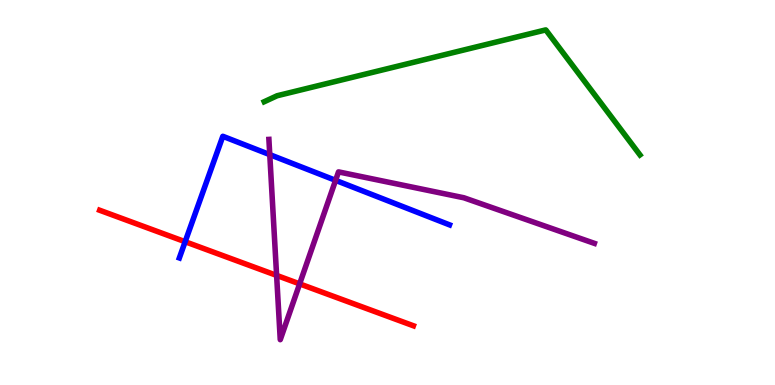[{'lines': ['blue', 'red'], 'intersections': [{'x': 2.39, 'y': 3.72}]}, {'lines': ['green', 'red'], 'intersections': []}, {'lines': ['purple', 'red'], 'intersections': [{'x': 3.57, 'y': 2.85}, {'x': 3.87, 'y': 2.63}]}, {'lines': ['blue', 'green'], 'intersections': []}, {'lines': ['blue', 'purple'], 'intersections': [{'x': 3.48, 'y': 5.98}, {'x': 4.33, 'y': 5.32}]}, {'lines': ['green', 'purple'], 'intersections': []}]